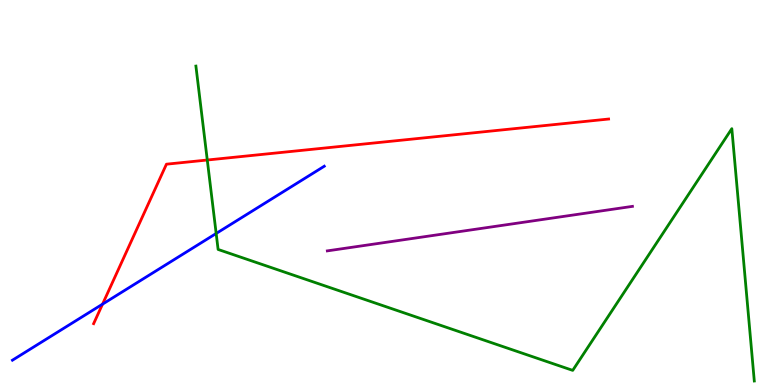[{'lines': ['blue', 'red'], 'intersections': [{'x': 1.32, 'y': 2.1}]}, {'lines': ['green', 'red'], 'intersections': [{'x': 2.67, 'y': 5.84}]}, {'lines': ['purple', 'red'], 'intersections': []}, {'lines': ['blue', 'green'], 'intersections': [{'x': 2.79, 'y': 3.94}]}, {'lines': ['blue', 'purple'], 'intersections': []}, {'lines': ['green', 'purple'], 'intersections': []}]